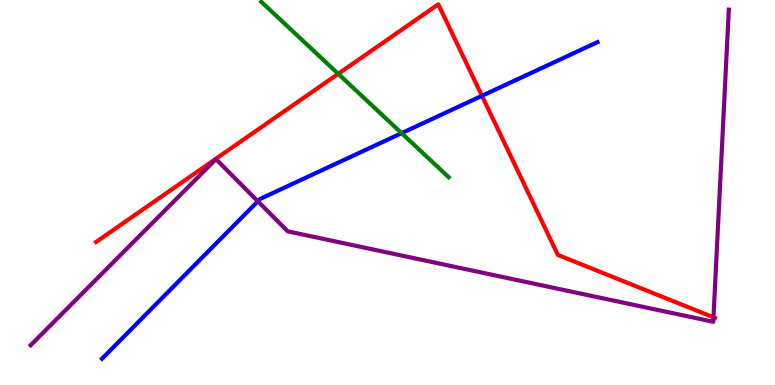[{'lines': ['blue', 'red'], 'intersections': [{'x': 6.22, 'y': 7.51}]}, {'lines': ['green', 'red'], 'intersections': [{'x': 4.36, 'y': 8.08}]}, {'lines': ['purple', 'red'], 'intersections': [{'x': 9.21, 'y': 1.76}]}, {'lines': ['blue', 'green'], 'intersections': [{'x': 5.18, 'y': 6.54}]}, {'lines': ['blue', 'purple'], 'intersections': [{'x': 3.33, 'y': 4.77}]}, {'lines': ['green', 'purple'], 'intersections': []}]